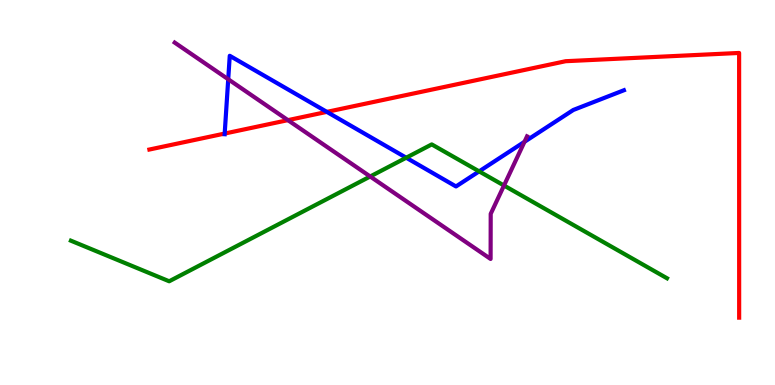[{'lines': ['blue', 'red'], 'intersections': [{'x': 2.9, 'y': 6.53}, {'x': 4.22, 'y': 7.09}]}, {'lines': ['green', 'red'], 'intersections': []}, {'lines': ['purple', 'red'], 'intersections': [{'x': 3.72, 'y': 6.88}]}, {'lines': ['blue', 'green'], 'intersections': [{'x': 5.24, 'y': 5.9}, {'x': 6.18, 'y': 5.55}]}, {'lines': ['blue', 'purple'], 'intersections': [{'x': 2.94, 'y': 7.94}, {'x': 6.77, 'y': 6.32}]}, {'lines': ['green', 'purple'], 'intersections': [{'x': 4.78, 'y': 5.42}, {'x': 6.5, 'y': 5.18}]}]